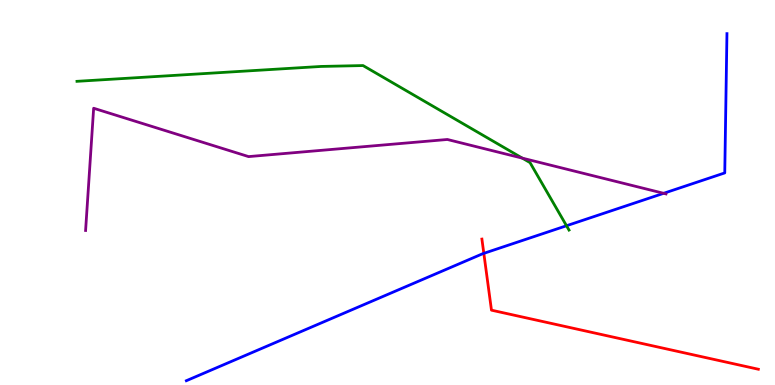[{'lines': ['blue', 'red'], 'intersections': [{'x': 6.24, 'y': 3.42}]}, {'lines': ['green', 'red'], 'intersections': []}, {'lines': ['purple', 'red'], 'intersections': []}, {'lines': ['blue', 'green'], 'intersections': [{'x': 7.31, 'y': 4.14}]}, {'lines': ['blue', 'purple'], 'intersections': [{'x': 8.56, 'y': 4.98}]}, {'lines': ['green', 'purple'], 'intersections': [{'x': 6.74, 'y': 5.89}]}]